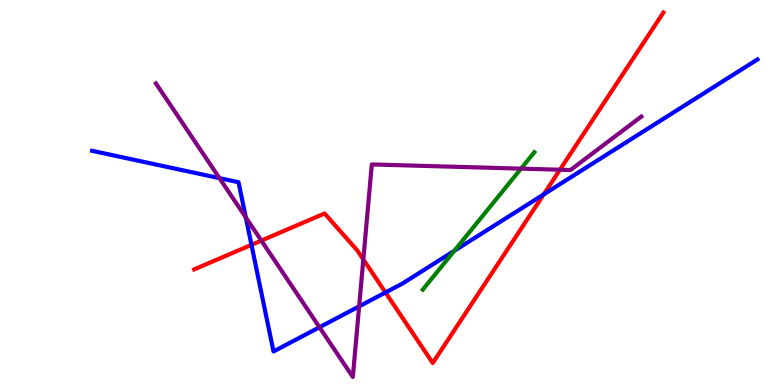[{'lines': ['blue', 'red'], 'intersections': [{'x': 3.24, 'y': 3.64}, {'x': 4.97, 'y': 2.4}, {'x': 7.02, 'y': 4.95}]}, {'lines': ['green', 'red'], 'intersections': []}, {'lines': ['purple', 'red'], 'intersections': [{'x': 3.37, 'y': 3.75}, {'x': 4.69, 'y': 3.26}, {'x': 7.22, 'y': 5.59}]}, {'lines': ['blue', 'green'], 'intersections': [{'x': 5.86, 'y': 3.48}]}, {'lines': ['blue', 'purple'], 'intersections': [{'x': 2.83, 'y': 5.37}, {'x': 3.17, 'y': 4.35}, {'x': 4.12, 'y': 1.5}, {'x': 4.63, 'y': 2.04}]}, {'lines': ['green', 'purple'], 'intersections': [{'x': 6.72, 'y': 5.62}]}]